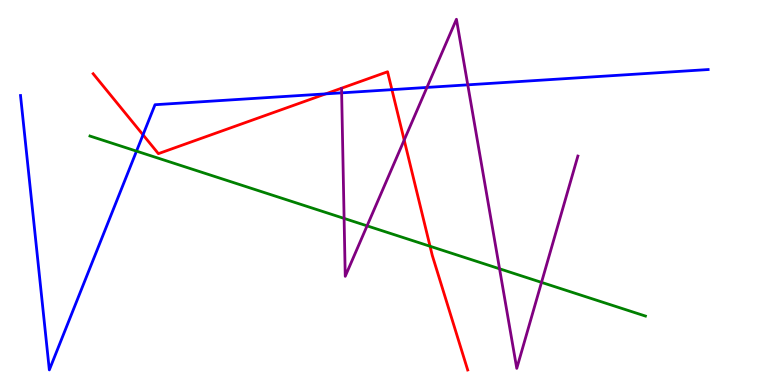[{'lines': ['blue', 'red'], 'intersections': [{'x': 1.85, 'y': 6.5}, {'x': 4.2, 'y': 7.56}, {'x': 5.06, 'y': 7.67}]}, {'lines': ['green', 'red'], 'intersections': [{'x': 5.55, 'y': 3.6}]}, {'lines': ['purple', 'red'], 'intersections': [{'x': 5.22, 'y': 6.36}]}, {'lines': ['blue', 'green'], 'intersections': [{'x': 1.76, 'y': 6.07}]}, {'lines': ['blue', 'purple'], 'intersections': [{'x': 4.41, 'y': 7.59}, {'x': 5.51, 'y': 7.73}, {'x': 6.04, 'y': 7.8}]}, {'lines': ['green', 'purple'], 'intersections': [{'x': 4.44, 'y': 4.33}, {'x': 4.74, 'y': 4.13}, {'x': 6.45, 'y': 3.02}, {'x': 6.99, 'y': 2.67}]}]